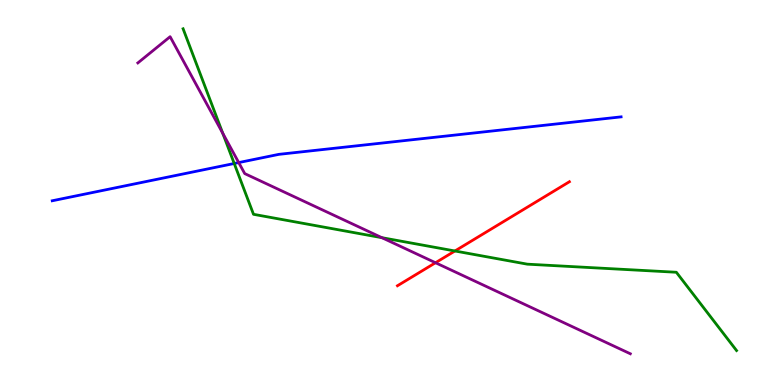[{'lines': ['blue', 'red'], 'intersections': []}, {'lines': ['green', 'red'], 'intersections': [{'x': 5.87, 'y': 3.48}]}, {'lines': ['purple', 'red'], 'intersections': [{'x': 5.62, 'y': 3.18}]}, {'lines': ['blue', 'green'], 'intersections': [{'x': 3.02, 'y': 5.75}]}, {'lines': ['blue', 'purple'], 'intersections': [{'x': 3.08, 'y': 5.78}]}, {'lines': ['green', 'purple'], 'intersections': [{'x': 2.87, 'y': 6.54}, {'x': 4.93, 'y': 3.83}]}]